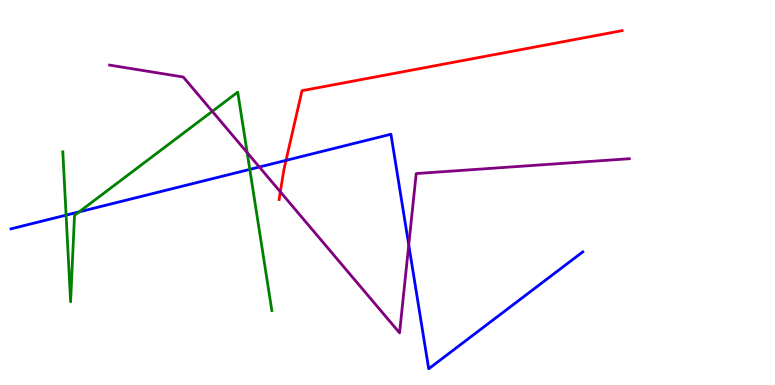[{'lines': ['blue', 'red'], 'intersections': [{'x': 3.69, 'y': 5.83}]}, {'lines': ['green', 'red'], 'intersections': []}, {'lines': ['purple', 'red'], 'intersections': [{'x': 3.62, 'y': 5.02}]}, {'lines': ['blue', 'green'], 'intersections': [{'x': 0.853, 'y': 4.41}, {'x': 1.02, 'y': 4.5}, {'x': 3.22, 'y': 5.6}]}, {'lines': ['blue', 'purple'], 'intersections': [{'x': 3.35, 'y': 5.66}, {'x': 5.27, 'y': 3.64}]}, {'lines': ['green', 'purple'], 'intersections': [{'x': 2.74, 'y': 7.11}, {'x': 3.19, 'y': 6.04}]}]